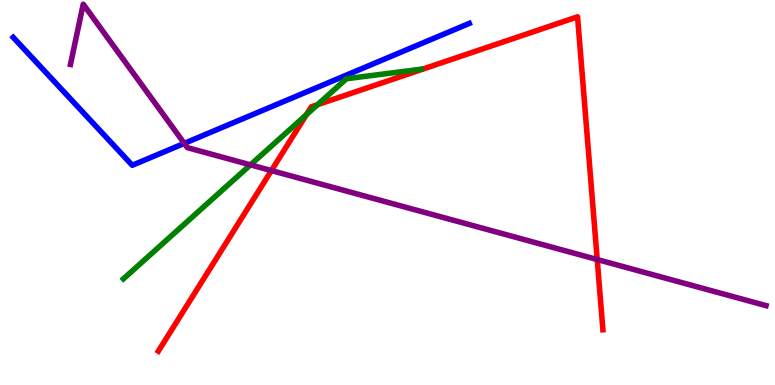[{'lines': ['blue', 'red'], 'intersections': []}, {'lines': ['green', 'red'], 'intersections': [{'x': 3.95, 'y': 7.02}, {'x': 4.1, 'y': 7.28}]}, {'lines': ['purple', 'red'], 'intersections': [{'x': 3.5, 'y': 5.57}, {'x': 7.71, 'y': 3.26}]}, {'lines': ['blue', 'green'], 'intersections': []}, {'lines': ['blue', 'purple'], 'intersections': [{'x': 2.38, 'y': 6.28}]}, {'lines': ['green', 'purple'], 'intersections': [{'x': 3.23, 'y': 5.72}]}]